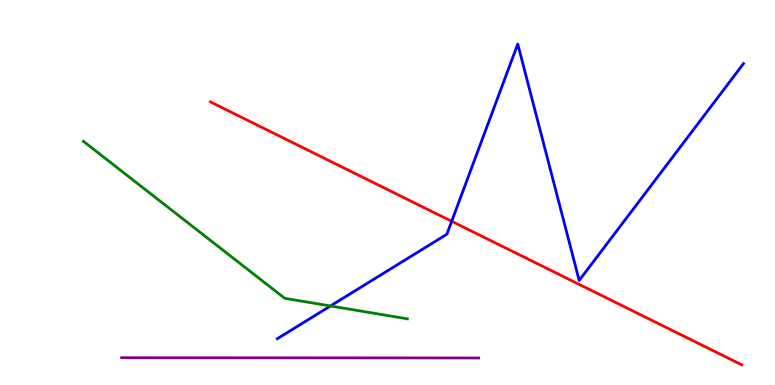[{'lines': ['blue', 'red'], 'intersections': [{'x': 5.83, 'y': 4.25}]}, {'lines': ['green', 'red'], 'intersections': []}, {'lines': ['purple', 'red'], 'intersections': []}, {'lines': ['blue', 'green'], 'intersections': [{'x': 4.26, 'y': 2.05}]}, {'lines': ['blue', 'purple'], 'intersections': []}, {'lines': ['green', 'purple'], 'intersections': []}]